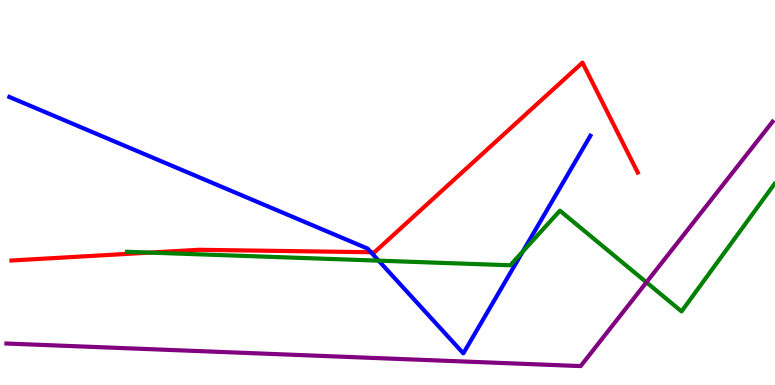[{'lines': ['blue', 'red'], 'intersections': [{'x': 4.79, 'y': 3.45}]}, {'lines': ['green', 'red'], 'intersections': [{'x': 1.93, 'y': 3.44}]}, {'lines': ['purple', 'red'], 'intersections': []}, {'lines': ['blue', 'green'], 'intersections': [{'x': 4.89, 'y': 3.23}, {'x': 6.75, 'y': 3.47}]}, {'lines': ['blue', 'purple'], 'intersections': []}, {'lines': ['green', 'purple'], 'intersections': [{'x': 8.34, 'y': 2.67}]}]